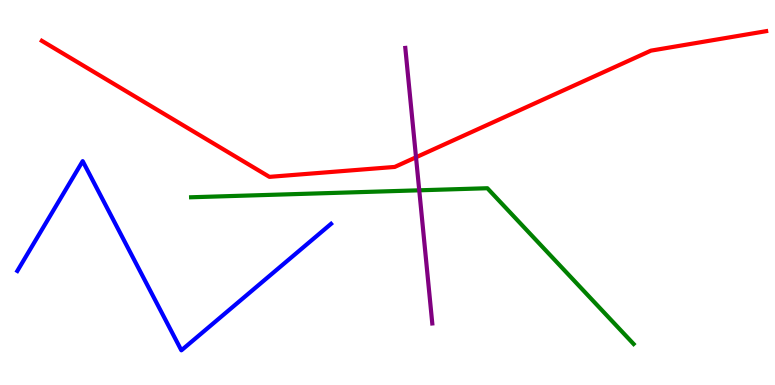[{'lines': ['blue', 'red'], 'intersections': []}, {'lines': ['green', 'red'], 'intersections': []}, {'lines': ['purple', 'red'], 'intersections': [{'x': 5.37, 'y': 5.91}]}, {'lines': ['blue', 'green'], 'intersections': []}, {'lines': ['blue', 'purple'], 'intersections': []}, {'lines': ['green', 'purple'], 'intersections': [{'x': 5.41, 'y': 5.06}]}]